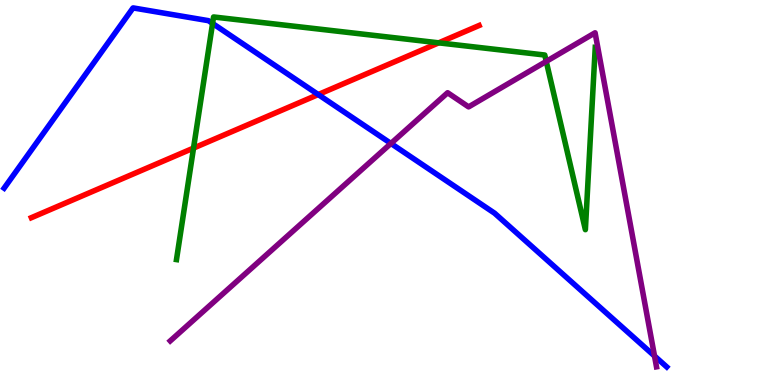[{'lines': ['blue', 'red'], 'intersections': [{'x': 4.11, 'y': 7.54}]}, {'lines': ['green', 'red'], 'intersections': [{'x': 2.5, 'y': 6.15}, {'x': 5.66, 'y': 8.89}]}, {'lines': ['purple', 'red'], 'intersections': []}, {'lines': ['blue', 'green'], 'intersections': [{'x': 2.74, 'y': 9.39}]}, {'lines': ['blue', 'purple'], 'intersections': [{'x': 5.04, 'y': 6.27}, {'x': 8.45, 'y': 0.753}]}, {'lines': ['green', 'purple'], 'intersections': [{'x': 7.05, 'y': 8.4}]}]